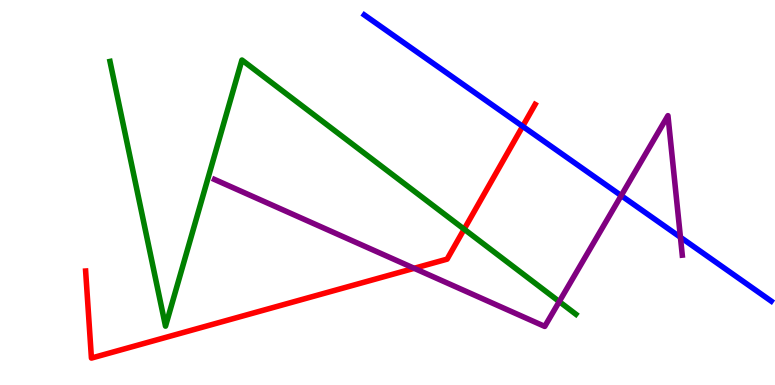[{'lines': ['blue', 'red'], 'intersections': [{'x': 6.74, 'y': 6.72}]}, {'lines': ['green', 'red'], 'intersections': [{'x': 5.99, 'y': 4.05}]}, {'lines': ['purple', 'red'], 'intersections': [{'x': 5.34, 'y': 3.03}]}, {'lines': ['blue', 'green'], 'intersections': []}, {'lines': ['blue', 'purple'], 'intersections': [{'x': 8.02, 'y': 4.92}, {'x': 8.78, 'y': 3.84}]}, {'lines': ['green', 'purple'], 'intersections': [{'x': 7.22, 'y': 2.17}]}]